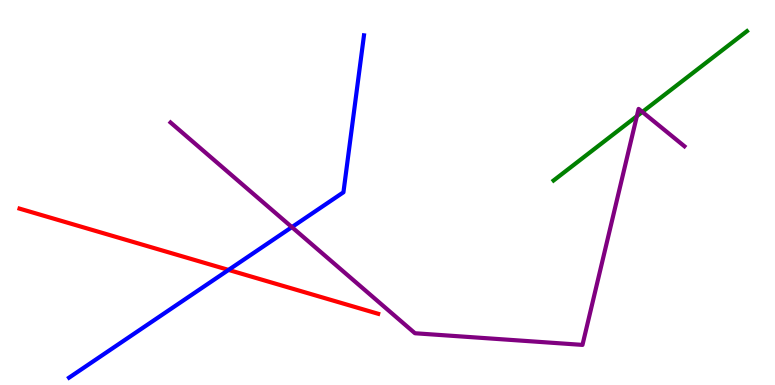[{'lines': ['blue', 'red'], 'intersections': [{'x': 2.95, 'y': 2.99}]}, {'lines': ['green', 'red'], 'intersections': []}, {'lines': ['purple', 'red'], 'intersections': []}, {'lines': ['blue', 'green'], 'intersections': []}, {'lines': ['blue', 'purple'], 'intersections': [{'x': 3.77, 'y': 4.1}]}, {'lines': ['green', 'purple'], 'intersections': [{'x': 8.22, 'y': 6.98}, {'x': 8.29, 'y': 7.09}]}]